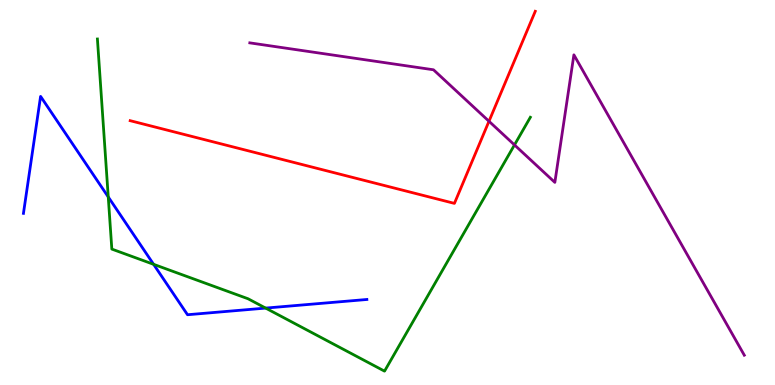[{'lines': ['blue', 'red'], 'intersections': []}, {'lines': ['green', 'red'], 'intersections': []}, {'lines': ['purple', 'red'], 'intersections': [{'x': 6.31, 'y': 6.85}]}, {'lines': ['blue', 'green'], 'intersections': [{'x': 1.4, 'y': 4.88}, {'x': 1.98, 'y': 3.13}, {'x': 3.43, 'y': 2.0}]}, {'lines': ['blue', 'purple'], 'intersections': []}, {'lines': ['green', 'purple'], 'intersections': [{'x': 6.64, 'y': 6.24}]}]